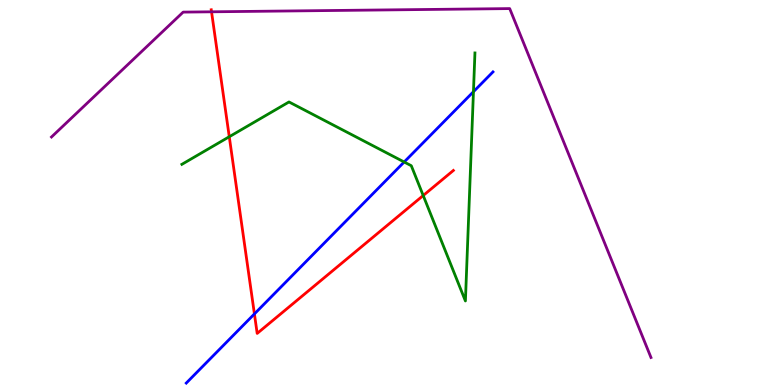[{'lines': ['blue', 'red'], 'intersections': [{'x': 3.28, 'y': 1.85}]}, {'lines': ['green', 'red'], 'intersections': [{'x': 2.96, 'y': 6.45}, {'x': 5.46, 'y': 4.92}]}, {'lines': ['purple', 'red'], 'intersections': [{'x': 2.73, 'y': 9.69}]}, {'lines': ['blue', 'green'], 'intersections': [{'x': 5.22, 'y': 5.79}, {'x': 6.11, 'y': 7.62}]}, {'lines': ['blue', 'purple'], 'intersections': []}, {'lines': ['green', 'purple'], 'intersections': []}]